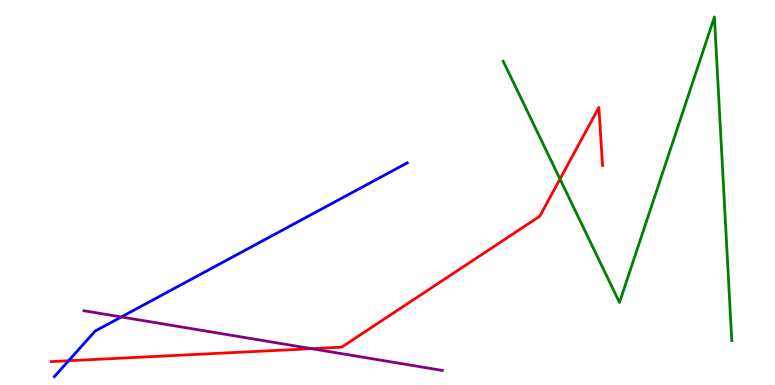[{'lines': ['blue', 'red'], 'intersections': [{'x': 0.885, 'y': 0.63}]}, {'lines': ['green', 'red'], 'intersections': [{'x': 7.23, 'y': 5.35}]}, {'lines': ['purple', 'red'], 'intersections': [{'x': 4.02, 'y': 0.944}]}, {'lines': ['blue', 'green'], 'intersections': []}, {'lines': ['blue', 'purple'], 'intersections': [{'x': 1.57, 'y': 1.77}]}, {'lines': ['green', 'purple'], 'intersections': []}]